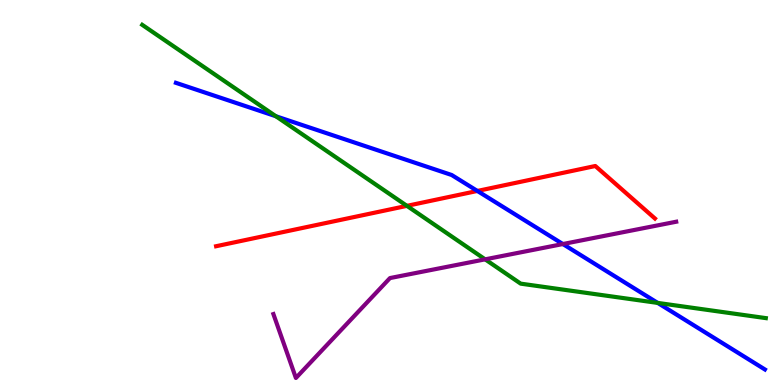[{'lines': ['blue', 'red'], 'intersections': [{'x': 6.16, 'y': 5.04}]}, {'lines': ['green', 'red'], 'intersections': [{'x': 5.25, 'y': 4.65}]}, {'lines': ['purple', 'red'], 'intersections': []}, {'lines': ['blue', 'green'], 'intersections': [{'x': 3.56, 'y': 6.98}, {'x': 8.49, 'y': 2.13}]}, {'lines': ['blue', 'purple'], 'intersections': [{'x': 7.26, 'y': 3.66}]}, {'lines': ['green', 'purple'], 'intersections': [{'x': 6.26, 'y': 3.26}]}]